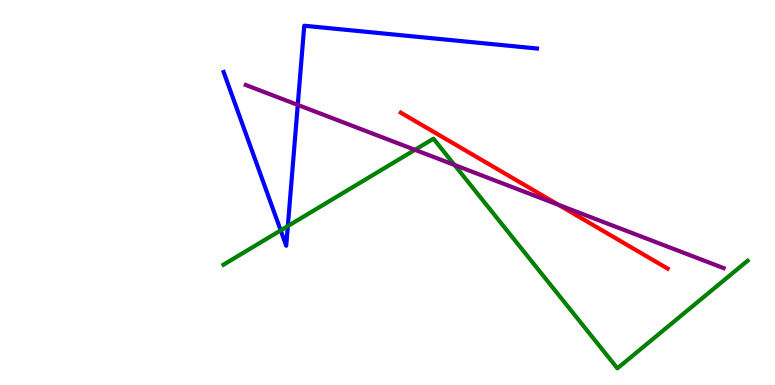[{'lines': ['blue', 'red'], 'intersections': []}, {'lines': ['green', 'red'], 'intersections': []}, {'lines': ['purple', 'red'], 'intersections': [{'x': 7.21, 'y': 4.68}]}, {'lines': ['blue', 'green'], 'intersections': [{'x': 3.62, 'y': 4.02}, {'x': 3.71, 'y': 4.13}]}, {'lines': ['blue', 'purple'], 'intersections': [{'x': 3.84, 'y': 7.27}]}, {'lines': ['green', 'purple'], 'intersections': [{'x': 5.35, 'y': 6.11}, {'x': 5.86, 'y': 5.71}]}]